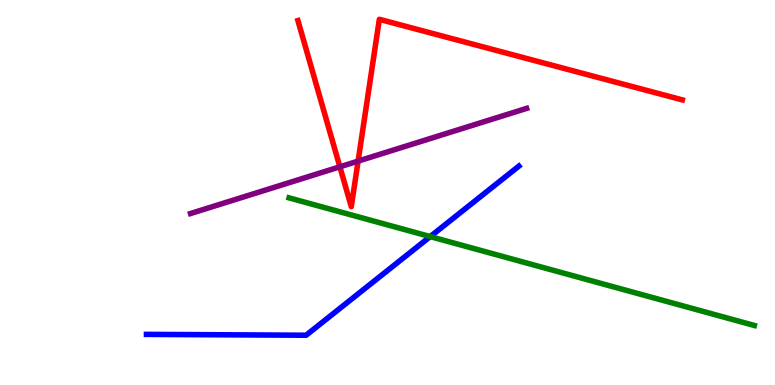[{'lines': ['blue', 'red'], 'intersections': []}, {'lines': ['green', 'red'], 'intersections': []}, {'lines': ['purple', 'red'], 'intersections': [{'x': 4.39, 'y': 5.67}, {'x': 4.62, 'y': 5.82}]}, {'lines': ['blue', 'green'], 'intersections': [{'x': 5.55, 'y': 3.86}]}, {'lines': ['blue', 'purple'], 'intersections': []}, {'lines': ['green', 'purple'], 'intersections': []}]